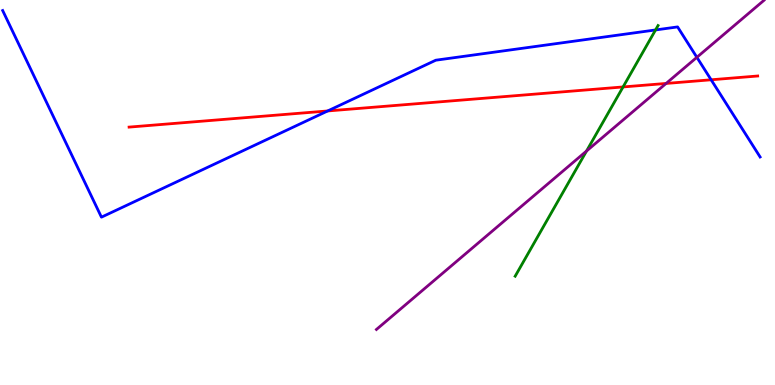[{'lines': ['blue', 'red'], 'intersections': [{'x': 4.23, 'y': 7.12}, {'x': 9.18, 'y': 7.93}]}, {'lines': ['green', 'red'], 'intersections': [{'x': 8.04, 'y': 7.74}]}, {'lines': ['purple', 'red'], 'intersections': [{'x': 8.59, 'y': 7.83}]}, {'lines': ['blue', 'green'], 'intersections': [{'x': 8.46, 'y': 9.22}]}, {'lines': ['blue', 'purple'], 'intersections': [{'x': 8.99, 'y': 8.51}]}, {'lines': ['green', 'purple'], 'intersections': [{'x': 7.57, 'y': 6.08}]}]